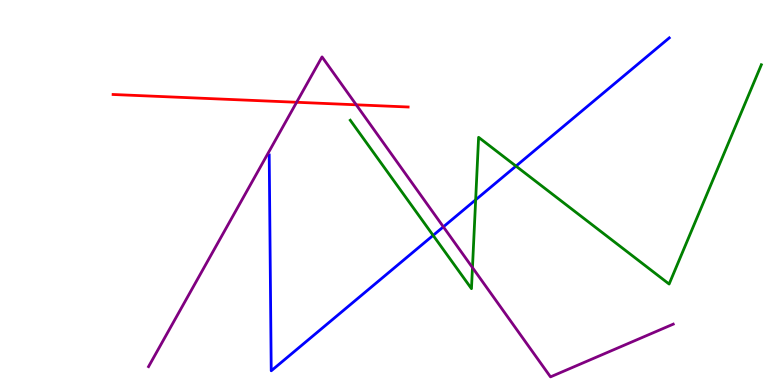[{'lines': ['blue', 'red'], 'intersections': []}, {'lines': ['green', 'red'], 'intersections': []}, {'lines': ['purple', 'red'], 'intersections': [{'x': 3.83, 'y': 7.34}, {'x': 4.6, 'y': 7.28}]}, {'lines': ['blue', 'green'], 'intersections': [{'x': 5.59, 'y': 3.89}, {'x': 6.14, 'y': 4.81}, {'x': 6.66, 'y': 5.69}]}, {'lines': ['blue', 'purple'], 'intersections': [{'x': 5.72, 'y': 4.11}]}, {'lines': ['green', 'purple'], 'intersections': [{'x': 6.1, 'y': 3.05}]}]